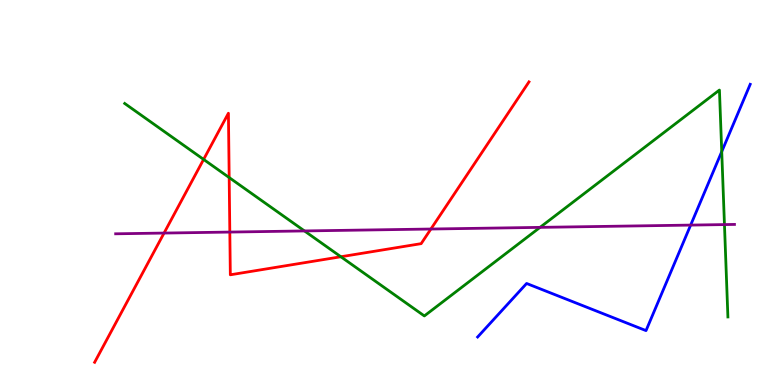[{'lines': ['blue', 'red'], 'intersections': []}, {'lines': ['green', 'red'], 'intersections': [{'x': 2.63, 'y': 5.86}, {'x': 2.96, 'y': 5.39}, {'x': 4.4, 'y': 3.33}]}, {'lines': ['purple', 'red'], 'intersections': [{'x': 2.12, 'y': 3.95}, {'x': 2.97, 'y': 3.97}, {'x': 5.56, 'y': 4.05}]}, {'lines': ['blue', 'green'], 'intersections': [{'x': 9.31, 'y': 6.06}]}, {'lines': ['blue', 'purple'], 'intersections': [{'x': 8.91, 'y': 4.15}]}, {'lines': ['green', 'purple'], 'intersections': [{'x': 3.93, 'y': 4.0}, {'x': 6.97, 'y': 4.09}, {'x': 9.35, 'y': 4.17}]}]